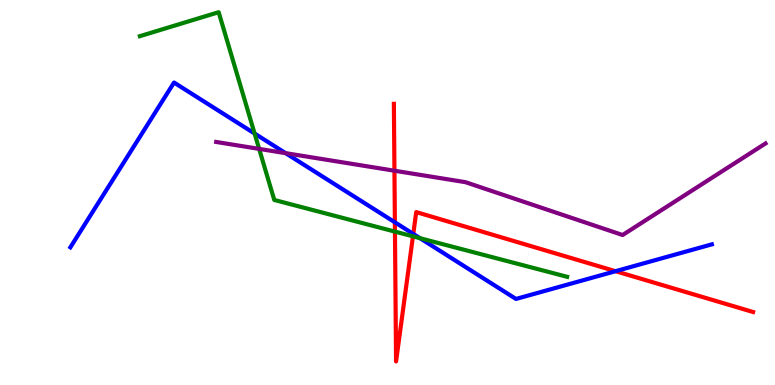[{'lines': ['blue', 'red'], 'intersections': [{'x': 5.1, 'y': 4.23}, {'x': 5.33, 'y': 3.92}, {'x': 7.94, 'y': 2.96}]}, {'lines': ['green', 'red'], 'intersections': [{'x': 5.1, 'y': 3.98}, {'x': 5.33, 'y': 3.86}]}, {'lines': ['purple', 'red'], 'intersections': [{'x': 5.09, 'y': 5.57}]}, {'lines': ['blue', 'green'], 'intersections': [{'x': 3.29, 'y': 6.53}, {'x': 5.42, 'y': 3.81}]}, {'lines': ['blue', 'purple'], 'intersections': [{'x': 3.69, 'y': 6.02}]}, {'lines': ['green', 'purple'], 'intersections': [{'x': 3.34, 'y': 6.13}]}]